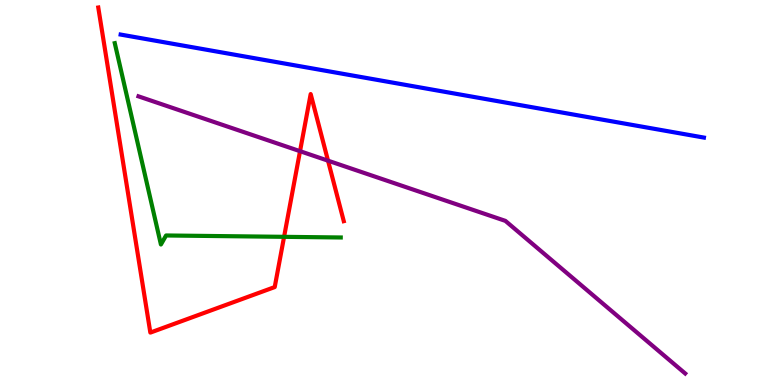[{'lines': ['blue', 'red'], 'intersections': []}, {'lines': ['green', 'red'], 'intersections': [{'x': 3.67, 'y': 3.85}]}, {'lines': ['purple', 'red'], 'intersections': [{'x': 3.87, 'y': 6.07}, {'x': 4.23, 'y': 5.83}]}, {'lines': ['blue', 'green'], 'intersections': []}, {'lines': ['blue', 'purple'], 'intersections': []}, {'lines': ['green', 'purple'], 'intersections': []}]